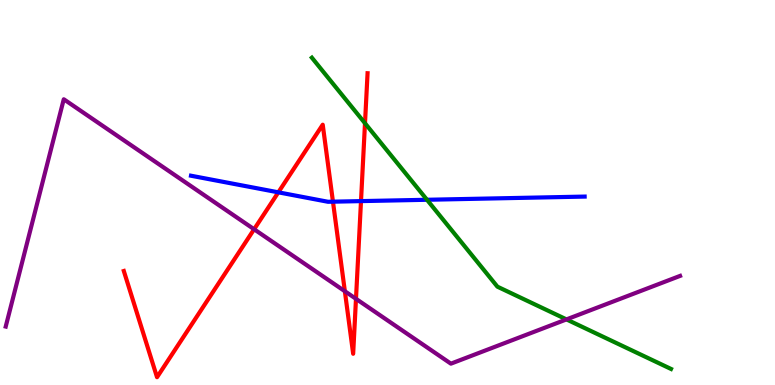[{'lines': ['blue', 'red'], 'intersections': [{'x': 3.59, 'y': 5.0}, {'x': 4.3, 'y': 4.76}, {'x': 4.66, 'y': 4.78}]}, {'lines': ['green', 'red'], 'intersections': [{'x': 4.71, 'y': 6.8}]}, {'lines': ['purple', 'red'], 'intersections': [{'x': 3.28, 'y': 4.05}, {'x': 4.45, 'y': 2.44}, {'x': 4.59, 'y': 2.24}]}, {'lines': ['blue', 'green'], 'intersections': [{'x': 5.51, 'y': 4.81}]}, {'lines': ['blue', 'purple'], 'intersections': []}, {'lines': ['green', 'purple'], 'intersections': [{'x': 7.31, 'y': 1.7}]}]